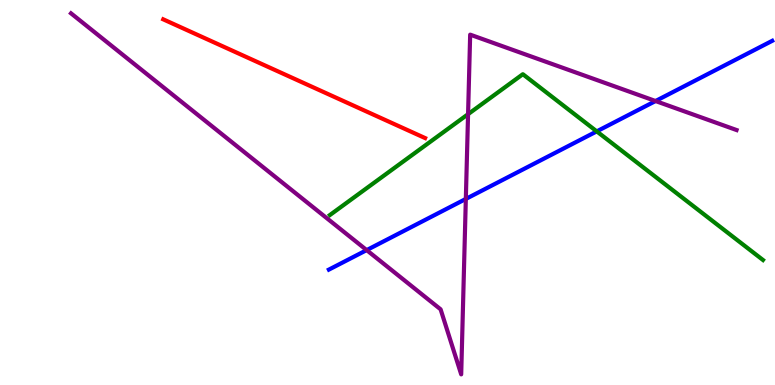[{'lines': ['blue', 'red'], 'intersections': []}, {'lines': ['green', 'red'], 'intersections': []}, {'lines': ['purple', 'red'], 'intersections': []}, {'lines': ['blue', 'green'], 'intersections': [{'x': 7.7, 'y': 6.59}]}, {'lines': ['blue', 'purple'], 'intersections': [{'x': 4.73, 'y': 3.5}, {'x': 6.01, 'y': 4.83}, {'x': 8.46, 'y': 7.38}]}, {'lines': ['green', 'purple'], 'intersections': [{'x': 6.04, 'y': 7.03}]}]